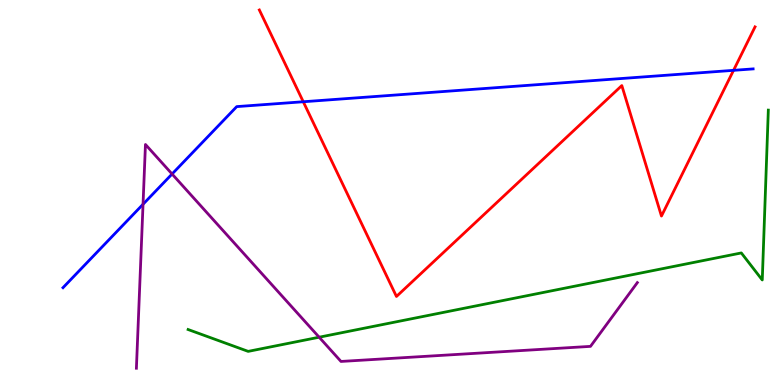[{'lines': ['blue', 'red'], 'intersections': [{'x': 3.91, 'y': 7.36}, {'x': 9.47, 'y': 8.17}]}, {'lines': ['green', 'red'], 'intersections': []}, {'lines': ['purple', 'red'], 'intersections': []}, {'lines': ['blue', 'green'], 'intersections': []}, {'lines': ['blue', 'purple'], 'intersections': [{'x': 1.85, 'y': 4.69}, {'x': 2.22, 'y': 5.48}]}, {'lines': ['green', 'purple'], 'intersections': [{'x': 4.12, 'y': 1.24}]}]